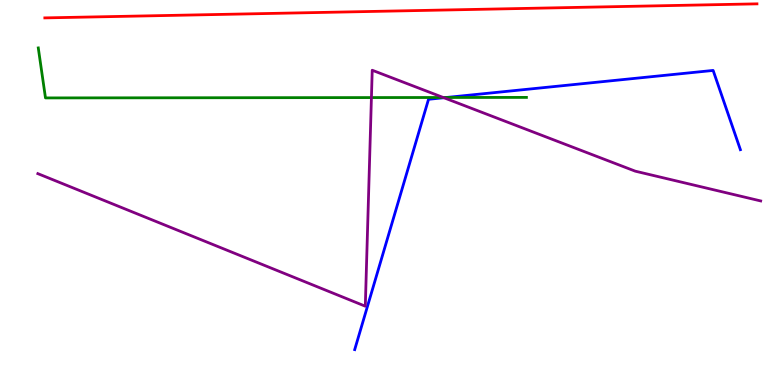[{'lines': ['blue', 'red'], 'intersections': []}, {'lines': ['green', 'red'], 'intersections': []}, {'lines': ['purple', 'red'], 'intersections': []}, {'lines': ['blue', 'green'], 'intersections': [{'x': 5.76, 'y': 7.47}]}, {'lines': ['blue', 'purple'], 'intersections': [{'x': 5.73, 'y': 7.46}]}, {'lines': ['green', 'purple'], 'intersections': [{'x': 4.79, 'y': 7.47}, {'x': 5.72, 'y': 7.47}]}]